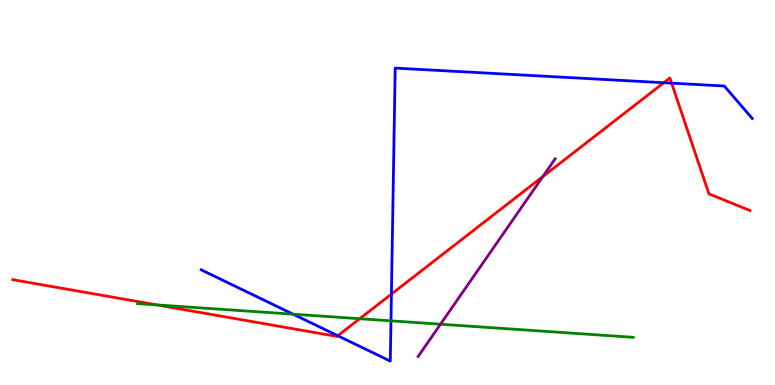[{'lines': ['blue', 'red'], 'intersections': [{'x': 4.36, 'y': 1.28}, {'x': 5.05, 'y': 2.36}, {'x': 8.56, 'y': 7.85}, {'x': 8.67, 'y': 7.84}]}, {'lines': ['green', 'red'], 'intersections': [{'x': 2.03, 'y': 2.08}, {'x': 4.64, 'y': 1.72}]}, {'lines': ['purple', 'red'], 'intersections': [{'x': 7.0, 'y': 5.41}]}, {'lines': ['blue', 'green'], 'intersections': [{'x': 3.78, 'y': 1.84}, {'x': 5.04, 'y': 1.67}]}, {'lines': ['blue', 'purple'], 'intersections': []}, {'lines': ['green', 'purple'], 'intersections': [{'x': 5.68, 'y': 1.58}]}]